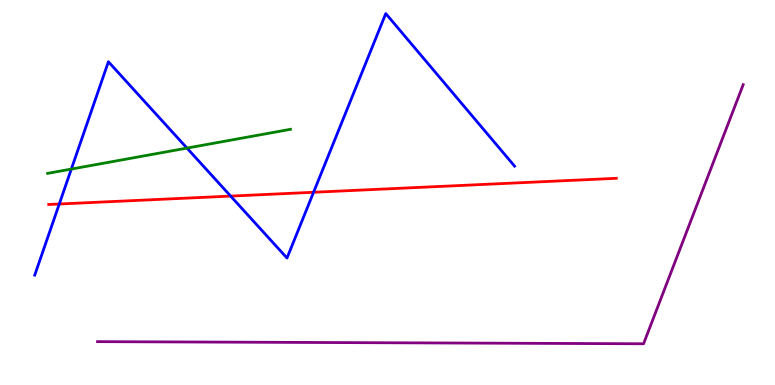[{'lines': ['blue', 'red'], 'intersections': [{'x': 0.765, 'y': 4.7}, {'x': 2.98, 'y': 4.91}, {'x': 4.05, 'y': 5.01}]}, {'lines': ['green', 'red'], 'intersections': []}, {'lines': ['purple', 'red'], 'intersections': []}, {'lines': ['blue', 'green'], 'intersections': [{'x': 0.921, 'y': 5.61}, {'x': 2.41, 'y': 6.15}]}, {'lines': ['blue', 'purple'], 'intersections': []}, {'lines': ['green', 'purple'], 'intersections': []}]